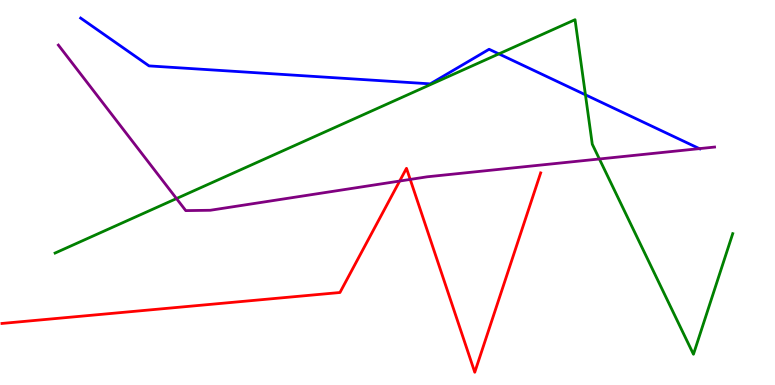[{'lines': ['blue', 'red'], 'intersections': []}, {'lines': ['green', 'red'], 'intersections': []}, {'lines': ['purple', 'red'], 'intersections': [{'x': 5.16, 'y': 5.3}, {'x': 5.29, 'y': 5.34}]}, {'lines': ['blue', 'green'], 'intersections': [{'x': 6.44, 'y': 8.6}, {'x': 7.55, 'y': 7.54}]}, {'lines': ['blue', 'purple'], 'intersections': [{'x': 9.02, 'y': 6.14}]}, {'lines': ['green', 'purple'], 'intersections': [{'x': 2.28, 'y': 4.84}, {'x': 7.73, 'y': 5.87}]}]